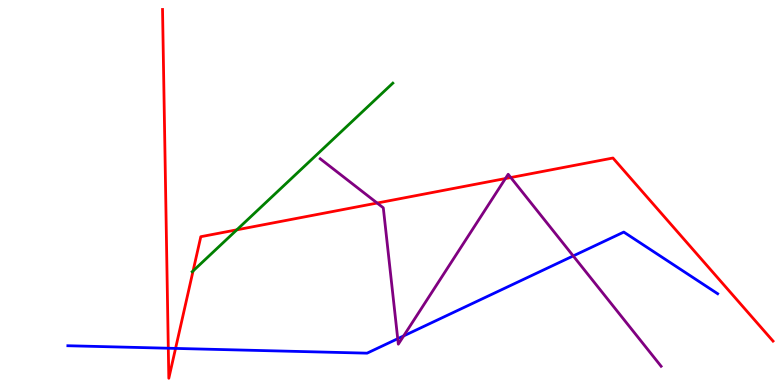[{'lines': ['blue', 'red'], 'intersections': [{'x': 2.17, 'y': 0.955}, {'x': 2.27, 'y': 0.95}]}, {'lines': ['green', 'red'], 'intersections': [{'x': 2.49, 'y': 2.96}, {'x': 3.06, 'y': 4.03}]}, {'lines': ['purple', 'red'], 'intersections': [{'x': 4.87, 'y': 4.73}, {'x': 6.52, 'y': 5.36}, {'x': 6.59, 'y': 5.39}]}, {'lines': ['blue', 'green'], 'intersections': []}, {'lines': ['blue', 'purple'], 'intersections': [{'x': 5.13, 'y': 1.2}, {'x': 5.21, 'y': 1.28}, {'x': 7.4, 'y': 3.35}]}, {'lines': ['green', 'purple'], 'intersections': []}]